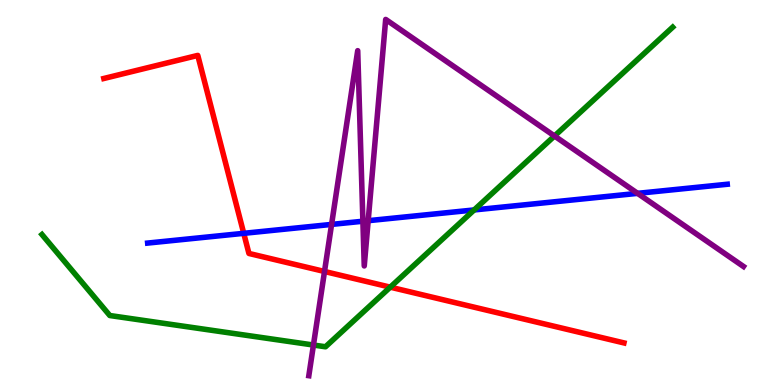[{'lines': ['blue', 'red'], 'intersections': [{'x': 3.14, 'y': 3.94}]}, {'lines': ['green', 'red'], 'intersections': [{'x': 5.04, 'y': 2.54}]}, {'lines': ['purple', 'red'], 'intersections': [{'x': 4.19, 'y': 2.95}]}, {'lines': ['blue', 'green'], 'intersections': [{'x': 6.12, 'y': 4.55}]}, {'lines': ['blue', 'purple'], 'intersections': [{'x': 4.28, 'y': 4.17}, {'x': 4.68, 'y': 4.25}, {'x': 4.75, 'y': 4.27}, {'x': 8.23, 'y': 4.98}]}, {'lines': ['green', 'purple'], 'intersections': [{'x': 4.04, 'y': 1.04}, {'x': 7.15, 'y': 6.47}]}]